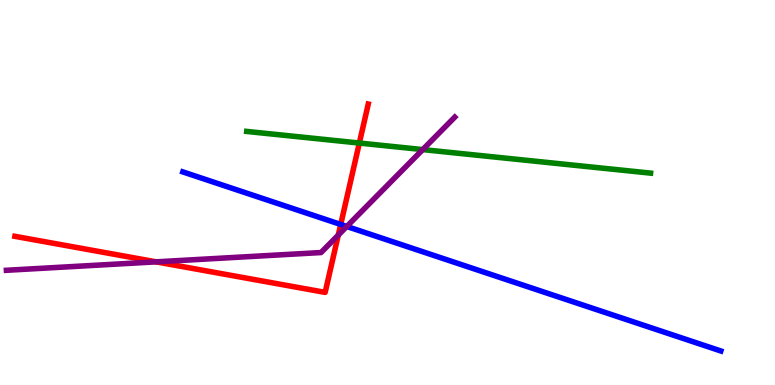[{'lines': ['blue', 'red'], 'intersections': [{'x': 4.4, 'y': 4.17}]}, {'lines': ['green', 'red'], 'intersections': [{'x': 4.64, 'y': 6.28}]}, {'lines': ['purple', 'red'], 'intersections': [{'x': 2.01, 'y': 3.2}, {'x': 4.36, 'y': 3.89}]}, {'lines': ['blue', 'green'], 'intersections': []}, {'lines': ['blue', 'purple'], 'intersections': [{'x': 4.47, 'y': 4.12}]}, {'lines': ['green', 'purple'], 'intersections': [{'x': 5.45, 'y': 6.11}]}]